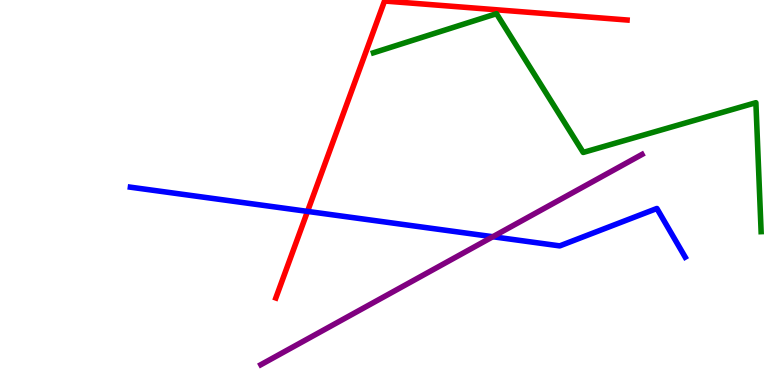[{'lines': ['blue', 'red'], 'intersections': [{'x': 3.97, 'y': 4.51}]}, {'lines': ['green', 'red'], 'intersections': []}, {'lines': ['purple', 'red'], 'intersections': []}, {'lines': ['blue', 'green'], 'intersections': []}, {'lines': ['blue', 'purple'], 'intersections': [{'x': 6.36, 'y': 3.85}]}, {'lines': ['green', 'purple'], 'intersections': []}]